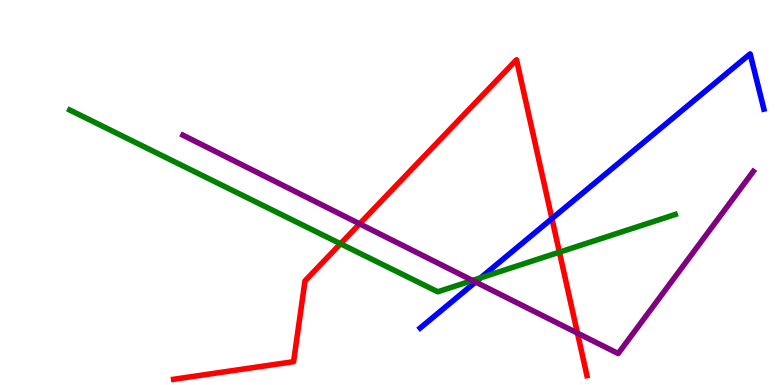[{'lines': ['blue', 'red'], 'intersections': [{'x': 7.12, 'y': 4.32}]}, {'lines': ['green', 'red'], 'intersections': [{'x': 4.39, 'y': 3.67}, {'x': 7.22, 'y': 3.45}]}, {'lines': ['purple', 'red'], 'intersections': [{'x': 4.64, 'y': 4.19}, {'x': 7.45, 'y': 1.35}]}, {'lines': ['blue', 'green'], 'intersections': [{'x': 6.2, 'y': 2.78}]}, {'lines': ['blue', 'purple'], 'intersections': [{'x': 6.14, 'y': 2.68}]}, {'lines': ['green', 'purple'], 'intersections': [{'x': 6.1, 'y': 2.72}]}]